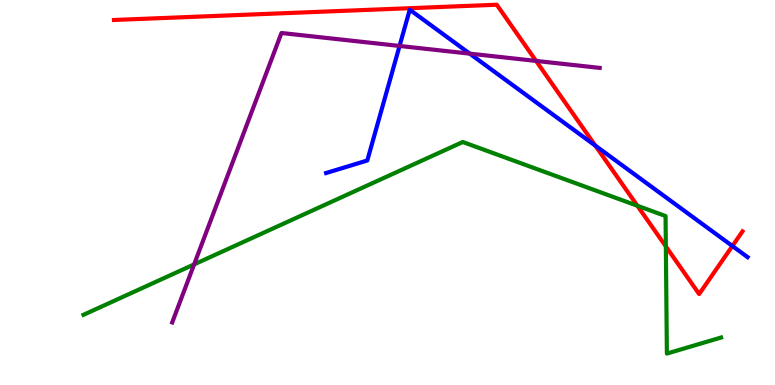[{'lines': ['blue', 'red'], 'intersections': [{'x': 7.68, 'y': 6.22}, {'x': 9.45, 'y': 3.61}]}, {'lines': ['green', 'red'], 'intersections': [{'x': 8.22, 'y': 4.66}, {'x': 8.59, 'y': 3.6}]}, {'lines': ['purple', 'red'], 'intersections': [{'x': 6.92, 'y': 8.42}]}, {'lines': ['blue', 'green'], 'intersections': []}, {'lines': ['blue', 'purple'], 'intersections': [{'x': 5.16, 'y': 8.81}, {'x': 6.06, 'y': 8.61}]}, {'lines': ['green', 'purple'], 'intersections': [{'x': 2.5, 'y': 3.13}]}]